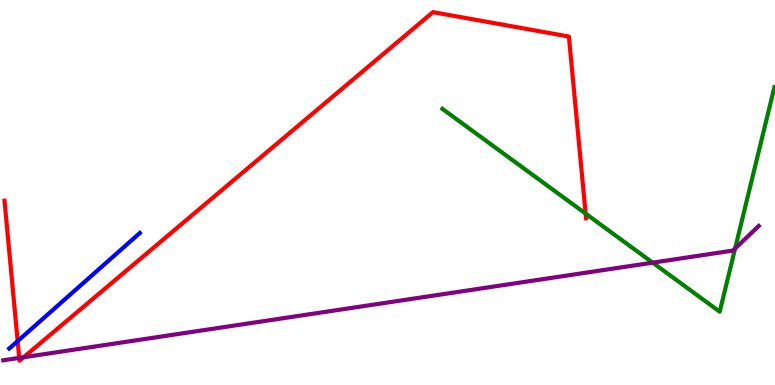[{'lines': ['blue', 'red'], 'intersections': [{'x': 0.228, 'y': 1.14}]}, {'lines': ['green', 'red'], 'intersections': [{'x': 7.56, 'y': 4.45}]}, {'lines': ['purple', 'red'], 'intersections': [{'x': 0.248, 'y': 0.704}, {'x': 0.305, 'y': 0.721}]}, {'lines': ['blue', 'green'], 'intersections': []}, {'lines': ['blue', 'purple'], 'intersections': []}, {'lines': ['green', 'purple'], 'intersections': [{'x': 8.42, 'y': 3.18}, {'x': 9.49, 'y': 3.54}]}]